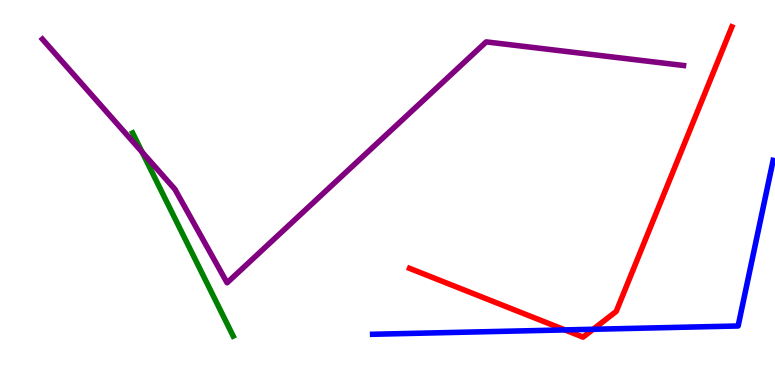[{'lines': ['blue', 'red'], 'intersections': [{'x': 7.29, 'y': 1.43}, {'x': 7.65, 'y': 1.45}]}, {'lines': ['green', 'red'], 'intersections': []}, {'lines': ['purple', 'red'], 'intersections': []}, {'lines': ['blue', 'green'], 'intersections': []}, {'lines': ['blue', 'purple'], 'intersections': []}, {'lines': ['green', 'purple'], 'intersections': [{'x': 1.83, 'y': 6.05}]}]